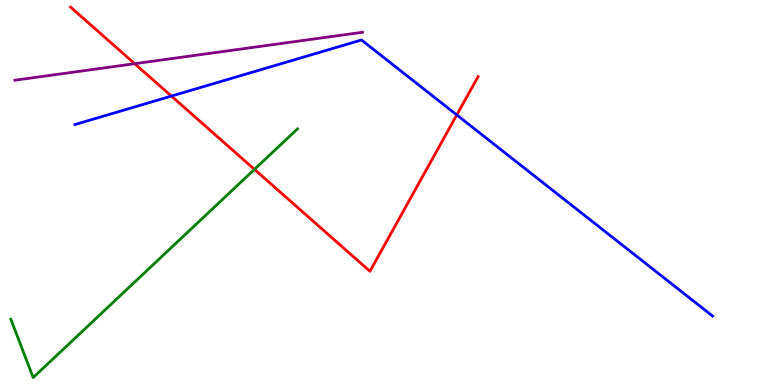[{'lines': ['blue', 'red'], 'intersections': [{'x': 2.21, 'y': 7.5}, {'x': 5.89, 'y': 7.01}]}, {'lines': ['green', 'red'], 'intersections': [{'x': 3.28, 'y': 5.6}]}, {'lines': ['purple', 'red'], 'intersections': [{'x': 1.74, 'y': 8.35}]}, {'lines': ['blue', 'green'], 'intersections': []}, {'lines': ['blue', 'purple'], 'intersections': []}, {'lines': ['green', 'purple'], 'intersections': []}]